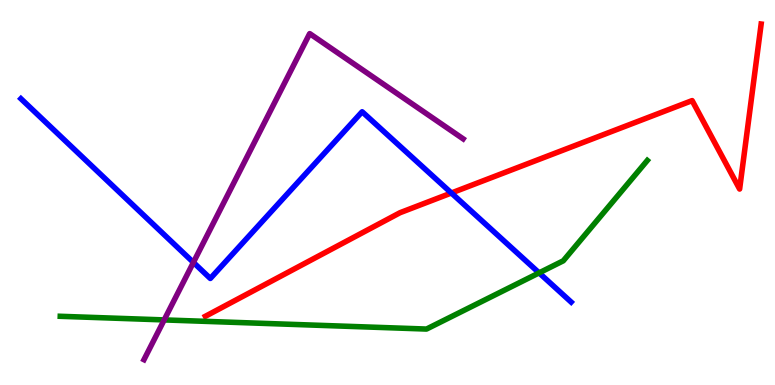[{'lines': ['blue', 'red'], 'intersections': [{'x': 5.82, 'y': 4.99}]}, {'lines': ['green', 'red'], 'intersections': []}, {'lines': ['purple', 'red'], 'intersections': []}, {'lines': ['blue', 'green'], 'intersections': [{'x': 6.96, 'y': 2.91}]}, {'lines': ['blue', 'purple'], 'intersections': [{'x': 2.5, 'y': 3.18}]}, {'lines': ['green', 'purple'], 'intersections': [{'x': 2.12, 'y': 1.69}]}]